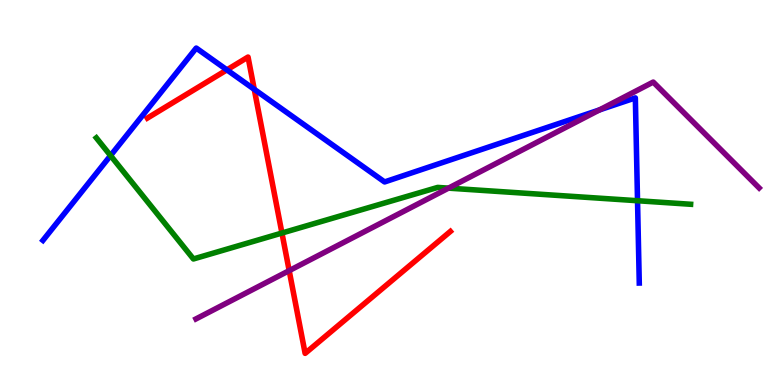[{'lines': ['blue', 'red'], 'intersections': [{'x': 2.93, 'y': 8.19}, {'x': 3.28, 'y': 7.68}]}, {'lines': ['green', 'red'], 'intersections': [{'x': 3.64, 'y': 3.95}]}, {'lines': ['purple', 'red'], 'intersections': [{'x': 3.73, 'y': 2.97}]}, {'lines': ['blue', 'green'], 'intersections': [{'x': 1.43, 'y': 5.96}, {'x': 8.23, 'y': 4.79}]}, {'lines': ['blue', 'purple'], 'intersections': [{'x': 7.74, 'y': 7.15}]}, {'lines': ['green', 'purple'], 'intersections': [{'x': 5.79, 'y': 5.11}]}]